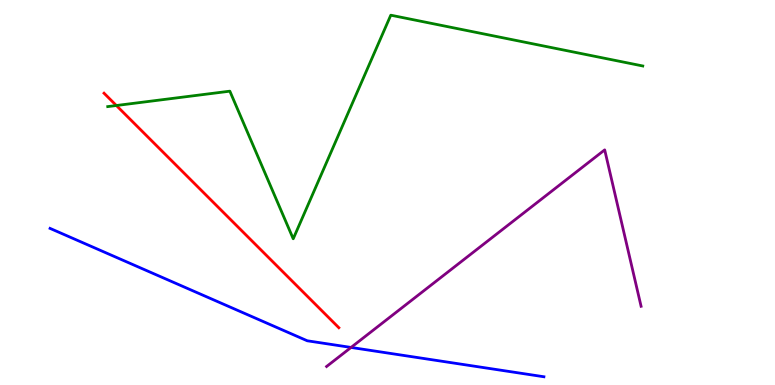[{'lines': ['blue', 'red'], 'intersections': []}, {'lines': ['green', 'red'], 'intersections': [{'x': 1.5, 'y': 7.26}]}, {'lines': ['purple', 'red'], 'intersections': []}, {'lines': ['blue', 'green'], 'intersections': []}, {'lines': ['blue', 'purple'], 'intersections': [{'x': 4.53, 'y': 0.976}]}, {'lines': ['green', 'purple'], 'intersections': []}]